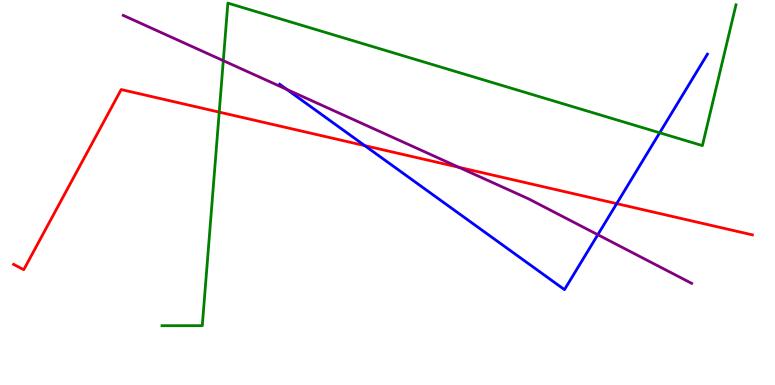[{'lines': ['blue', 'red'], 'intersections': [{'x': 4.71, 'y': 6.22}, {'x': 7.96, 'y': 4.71}]}, {'lines': ['green', 'red'], 'intersections': [{'x': 2.83, 'y': 7.09}]}, {'lines': ['purple', 'red'], 'intersections': [{'x': 5.92, 'y': 5.65}]}, {'lines': ['blue', 'green'], 'intersections': [{'x': 8.51, 'y': 6.55}]}, {'lines': ['blue', 'purple'], 'intersections': [{'x': 3.7, 'y': 7.68}, {'x': 7.71, 'y': 3.9}]}, {'lines': ['green', 'purple'], 'intersections': [{'x': 2.88, 'y': 8.42}]}]